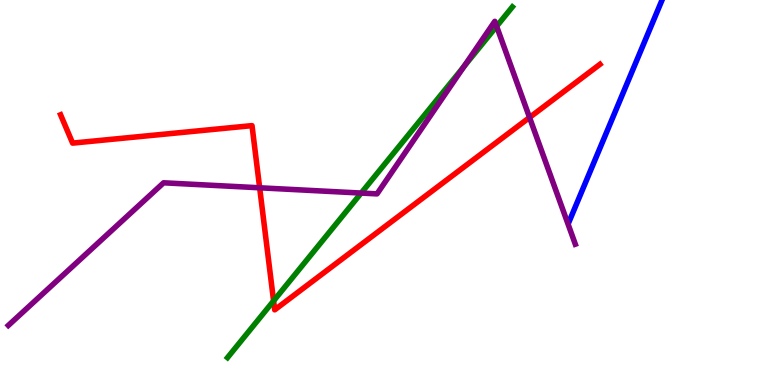[{'lines': ['blue', 'red'], 'intersections': []}, {'lines': ['green', 'red'], 'intersections': [{'x': 3.53, 'y': 2.18}]}, {'lines': ['purple', 'red'], 'intersections': [{'x': 3.35, 'y': 5.12}, {'x': 6.83, 'y': 6.95}]}, {'lines': ['blue', 'green'], 'intersections': []}, {'lines': ['blue', 'purple'], 'intersections': []}, {'lines': ['green', 'purple'], 'intersections': [{'x': 4.66, 'y': 4.99}, {'x': 5.99, 'y': 8.27}, {'x': 6.41, 'y': 9.32}]}]